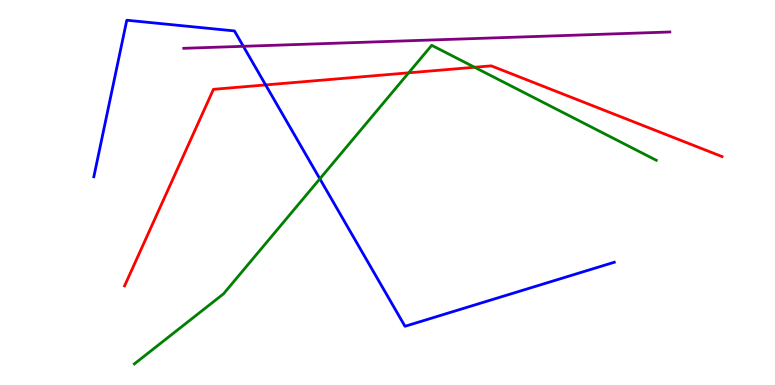[{'lines': ['blue', 'red'], 'intersections': [{'x': 3.43, 'y': 7.79}]}, {'lines': ['green', 'red'], 'intersections': [{'x': 5.27, 'y': 8.11}, {'x': 6.12, 'y': 8.25}]}, {'lines': ['purple', 'red'], 'intersections': []}, {'lines': ['blue', 'green'], 'intersections': [{'x': 4.13, 'y': 5.36}]}, {'lines': ['blue', 'purple'], 'intersections': [{'x': 3.14, 'y': 8.8}]}, {'lines': ['green', 'purple'], 'intersections': []}]